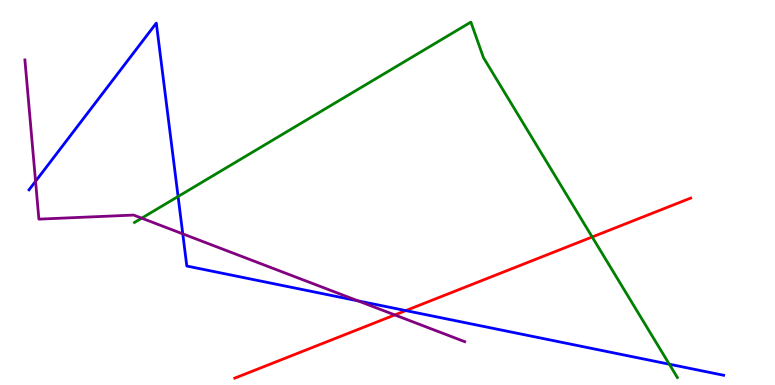[{'lines': ['blue', 'red'], 'intersections': [{'x': 5.24, 'y': 1.93}]}, {'lines': ['green', 'red'], 'intersections': [{'x': 7.64, 'y': 3.84}]}, {'lines': ['purple', 'red'], 'intersections': [{'x': 5.09, 'y': 1.82}]}, {'lines': ['blue', 'green'], 'intersections': [{'x': 2.3, 'y': 4.9}, {'x': 8.64, 'y': 0.54}]}, {'lines': ['blue', 'purple'], 'intersections': [{'x': 0.459, 'y': 5.29}, {'x': 2.36, 'y': 3.93}, {'x': 4.62, 'y': 2.19}]}, {'lines': ['green', 'purple'], 'intersections': [{'x': 1.83, 'y': 4.33}]}]